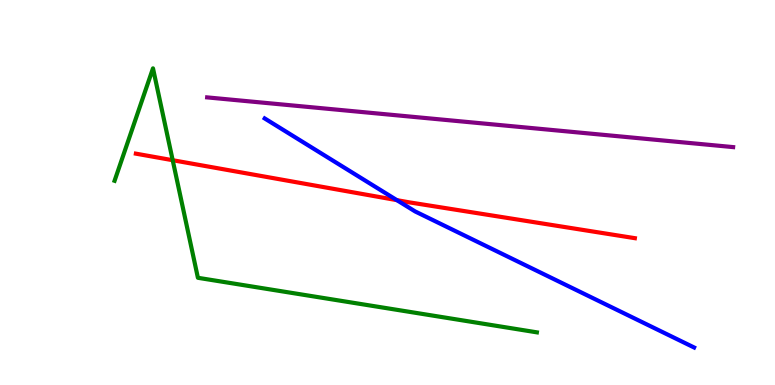[{'lines': ['blue', 'red'], 'intersections': [{'x': 5.12, 'y': 4.8}]}, {'lines': ['green', 'red'], 'intersections': [{'x': 2.23, 'y': 5.84}]}, {'lines': ['purple', 'red'], 'intersections': []}, {'lines': ['blue', 'green'], 'intersections': []}, {'lines': ['blue', 'purple'], 'intersections': []}, {'lines': ['green', 'purple'], 'intersections': []}]